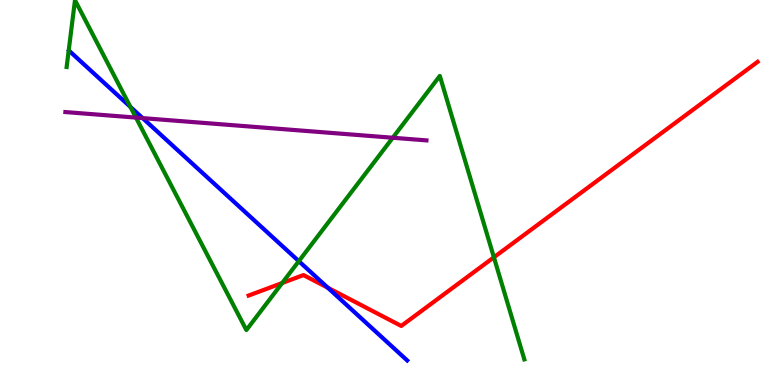[{'lines': ['blue', 'red'], 'intersections': [{'x': 4.23, 'y': 2.53}]}, {'lines': ['green', 'red'], 'intersections': [{'x': 3.64, 'y': 2.65}, {'x': 6.37, 'y': 3.32}]}, {'lines': ['purple', 'red'], 'intersections': []}, {'lines': ['blue', 'green'], 'intersections': [{'x': 1.68, 'y': 7.22}, {'x': 3.86, 'y': 3.22}]}, {'lines': ['blue', 'purple'], 'intersections': [{'x': 1.84, 'y': 6.93}]}, {'lines': ['green', 'purple'], 'intersections': [{'x': 1.75, 'y': 6.95}, {'x': 5.07, 'y': 6.42}]}]